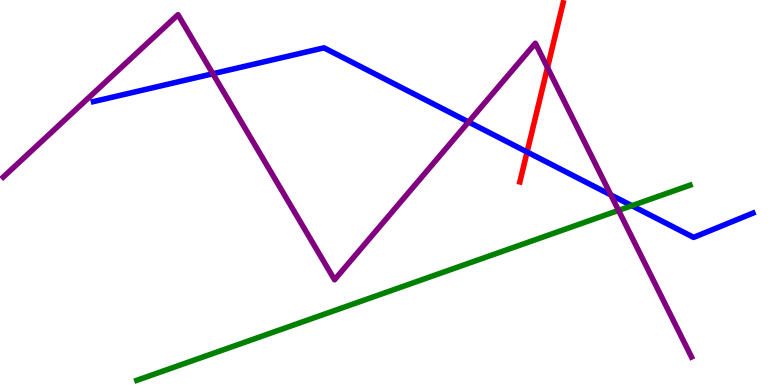[{'lines': ['blue', 'red'], 'intersections': [{'x': 6.8, 'y': 6.05}]}, {'lines': ['green', 'red'], 'intersections': []}, {'lines': ['purple', 'red'], 'intersections': [{'x': 7.06, 'y': 8.24}]}, {'lines': ['blue', 'green'], 'intersections': [{'x': 8.15, 'y': 4.66}]}, {'lines': ['blue', 'purple'], 'intersections': [{'x': 2.75, 'y': 8.08}, {'x': 6.05, 'y': 6.83}, {'x': 7.88, 'y': 4.94}]}, {'lines': ['green', 'purple'], 'intersections': [{'x': 7.98, 'y': 4.54}]}]